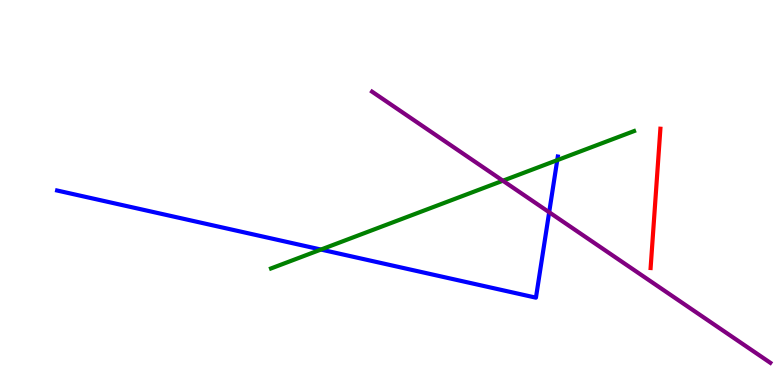[{'lines': ['blue', 'red'], 'intersections': []}, {'lines': ['green', 'red'], 'intersections': []}, {'lines': ['purple', 'red'], 'intersections': []}, {'lines': ['blue', 'green'], 'intersections': [{'x': 4.14, 'y': 3.52}, {'x': 7.19, 'y': 5.84}]}, {'lines': ['blue', 'purple'], 'intersections': [{'x': 7.09, 'y': 4.49}]}, {'lines': ['green', 'purple'], 'intersections': [{'x': 6.49, 'y': 5.31}]}]